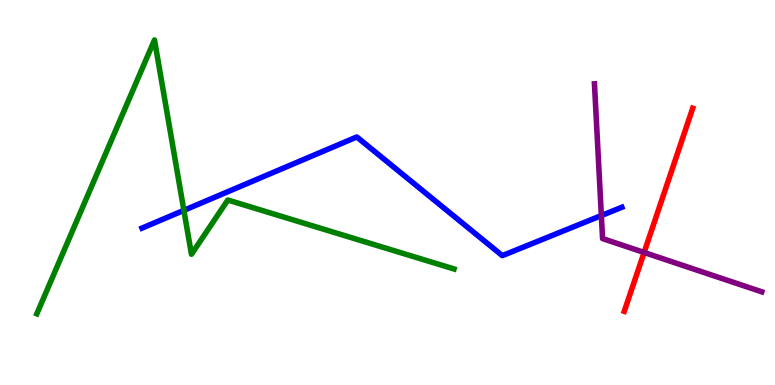[{'lines': ['blue', 'red'], 'intersections': []}, {'lines': ['green', 'red'], 'intersections': []}, {'lines': ['purple', 'red'], 'intersections': [{'x': 8.31, 'y': 3.44}]}, {'lines': ['blue', 'green'], 'intersections': [{'x': 2.37, 'y': 4.54}]}, {'lines': ['blue', 'purple'], 'intersections': [{'x': 7.76, 'y': 4.4}]}, {'lines': ['green', 'purple'], 'intersections': []}]